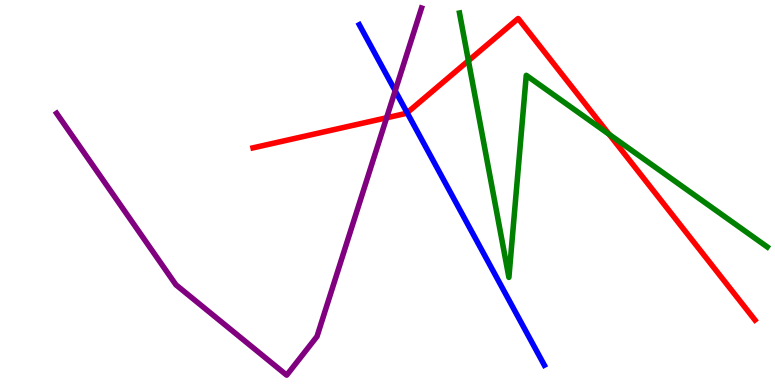[{'lines': ['blue', 'red'], 'intersections': [{'x': 5.25, 'y': 7.07}]}, {'lines': ['green', 'red'], 'intersections': [{'x': 6.04, 'y': 8.42}, {'x': 7.86, 'y': 6.51}]}, {'lines': ['purple', 'red'], 'intersections': [{'x': 4.99, 'y': 6.94}]}, {'lines': ['blue', 'green'], 'intersections': []}, {'lines': ['blue', 'purple'], 'intersections': [{'x': 5.1, 'y': 7.64}]}, {'lines': ['green', 'purple'], 'intersections': []}]